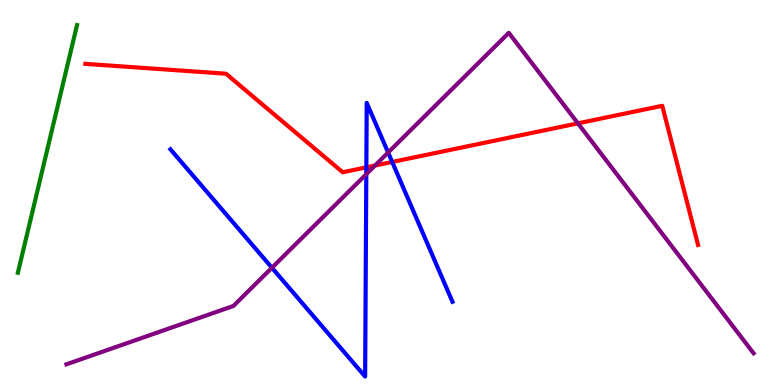[{'lines': ['blue', 'red'], 'intersections': [{'x': 4.73, 'y': 5.65}, {'x': 5.06, 'y': 5.79}]}, {'lines': ['green', 'red'], 'intersections': []}, {'lines': ['purple', 'red'], 'intersections': [{'x': 4.84, 'y': 5.7}, {'x': 7.46, 'y': 6.8}]}, {'lines': ['blue', 'green'], 'intersections': []}, {'lines': ['blue', 'purple'], 'intersections': [{'x': 3.51, 'y': 3.05}, {'x': 4.73, 'y': 5.48}, {'x': 5.01, 'y': 6.04}]}, {'lines': ['green', 'purple'], 'intersections': []}]